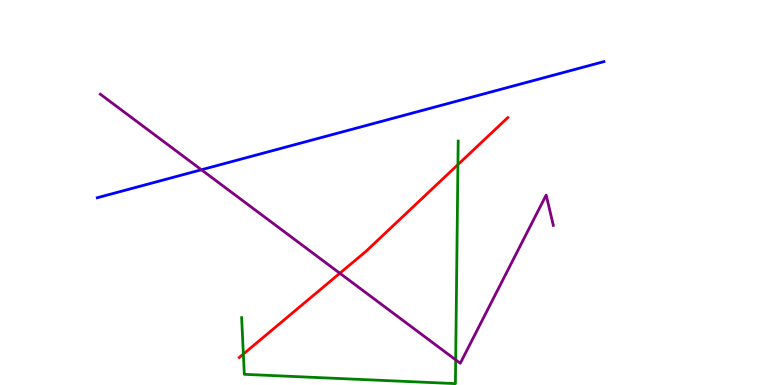[{'lines': ['blue', 'red'], 'intersections': []}, {'lines': ['green', 'red'], 'intersections': [{'x': 3.14, 'y': 0.803}, {'x': 5.91, 'y': 5.72}]}, {'lines': ['purple', 'red'], 'intersections': [{'x': 4.38, 'y': 2.9}]}, {'lines': ['blue', 'green'], 'intersections': []}, {'lines': ['blue', 'purple'], 'intersections': [{'x': 2.6, 'y': 5.59}]}, {'lines': ['green', 'purple'], 'intersections': [{'x': 5.88, 'y': 0.653}]}]